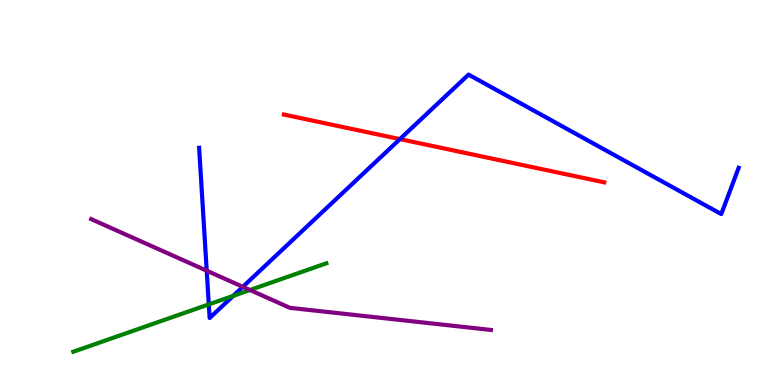[{'lines': ['blue', 'red'], 'intersections': [{'x': 5.16, 'y': 6.39}]}, {'lines': ['green', 'red'], 'intersections': []}, {'lines': ['purple', 'red'], 'intersections': []}, {'lines': ['blue', 'green'], 'intersections': [{'x': 2.69, 'y': 2.09}, {'x': 3.01, 'y': 2.32}]}, {'lines': ['blue', 'purple'], 'intersections': [{'x': 2.67, 'y': 2.97}, {'x': 3.13, 'y': 2.55}]}, {'lines': ['green', 'purple'], 'intersections': [{'x': 3.23, 'y': 2.47}]}]